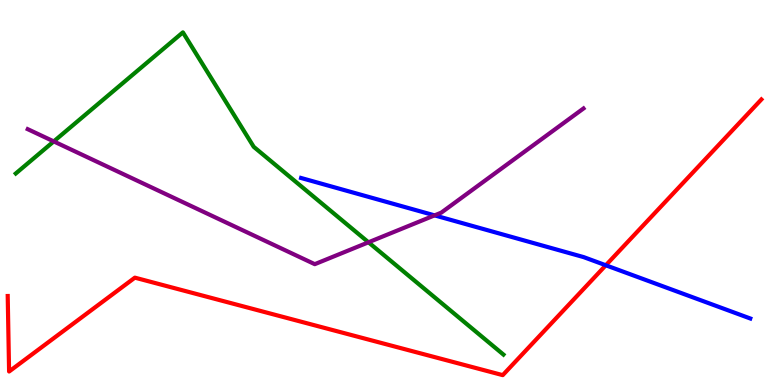[{'lines': ['blue', 'red'], 'intersections': [{'x': 7.82, 'y': 3.11}]}, {'lines': ['green', 'red'], 'intersections': []}, {'lines': ['purple', 'red'], 'intersections': []}, {'lines': ['blue', 'green'], 'intersections': []}, {'lines': ['blue', 'purple'], 'intersections': [{'x': 5.61, 'y': 4.41}]}, {'lines': ['green', 'purple'], 'intersections': [{'x': 0.694, 'y': 6.33}, {'x': 4.75, 'y': 3.71}]}]